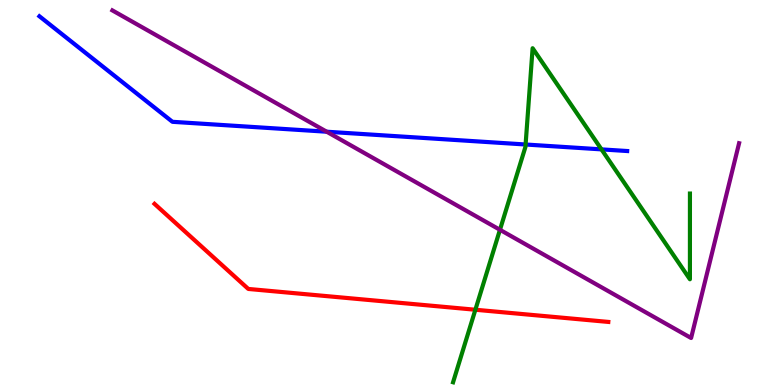[{'lines': ['blue', 'red'], 'intersections': []}, {'lines': ['green', 'red'], 'intersections': [{'x': 6.13, 'y': 1.95}]}, {'lines': ['purple', 'red'], 'intersections': []}, {'lines': ['blue', 'green'], 'intersections': [{'x': 6.78, 'y': 6.25}, {'x': 7.76, 'y': 6.12}]}, {'lines': ['blue', 'purple'], 'intersections': [{'x': 4.22, 'y': 6.58}]}, {'lines': ['green', 'purple'], 'intersections': [{'x': 6.45, 'y': 4.03}]}]